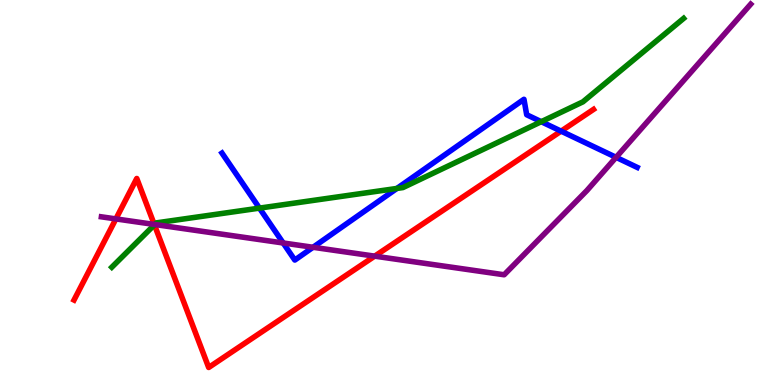[{'lines': ['blue', 'red'], 'intersections': [{'x': 7.24, 'y': 6.59}]}, {'lines': ['green', 'red'], 'intersections': [{'x': 1.99, 'y': 4.16}]}, {'lines': ['purple', 'red'], 'intersections': [{'x': 1.5, 'y': 4.31}, {'x': 1.99, 'y': 4.17}, {'x': 4.83, 'y': 3.35}]}, {'lines': ['blue', 'green'], 'intersections': [{'x': 3.35, 'y': 4.59}, {'x': 5.12, 'y': 5.11}, {'x': 6.98, 'y': 6.84}]}, {'lines': ['blue', 'purple'], 'intersections': [{'x': 3.65, 'y': 3.69}, {'x': 4.04, 'y': 3.58}, {'x': 7.95, 'y': 5.91}]}, {'lines': ['green', 'purple'], 'intersections': [{'x': 2.0, 'y': 4.17}]}]